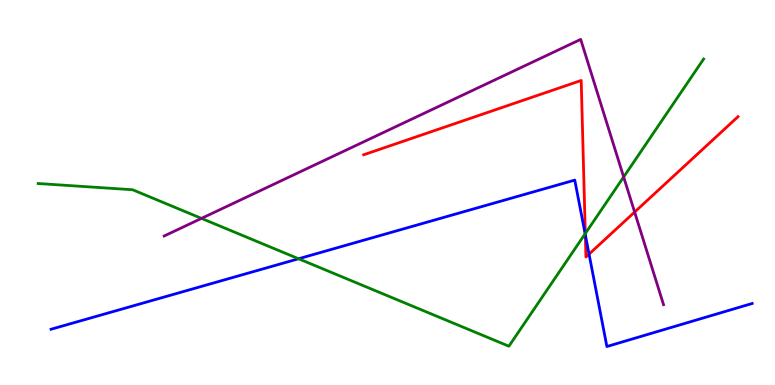[{'lines': ['blue', 'red'], 'intersections': [{'x': 7.55, 'y': 3.9}, {'x': 7.6, 'y': 3.4}]}, {'lines': ['green', 'red'], 'intersections': [{'x': 7.55, 'y': 3.93}]}, {'lines': ['purple', 'red'], 'intersections': [{'x': 8.19, 'y': 4.49}]}, {'lines': ['blue', 'green'], 'intersections': [{'x': 3.85, 'y': 3.28}, {'x': 7.55, 'y': 3.93}]}, {'lines': ['blue', 'purple'], 'intersections': []}, {'lines': ['green', 'purple'], 'intersections': [{'x': 2.6, 'y': 4.33}, {'x': 8.05, 'y': 5.4}]}]